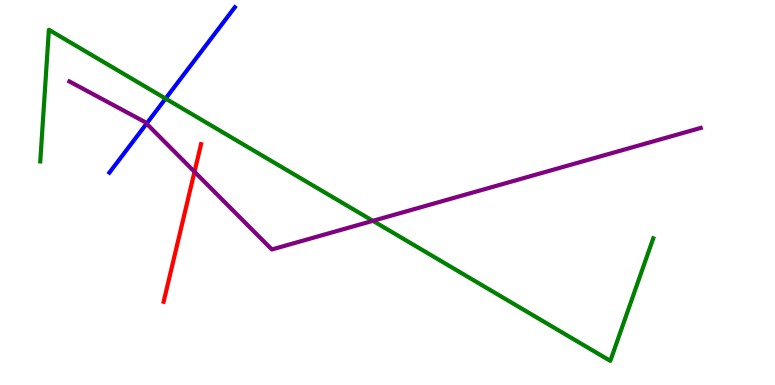[{'lines': ['blue', 'red'], 'intersections': []}, {'lines': ['green', 'red'], 'intersections': []}, {'lines': ['purple', 'red'], 'intersections': [{'x': 2.51, 'y': 5.54}]}, {'lines': ['blue', 'green'], 'intersections': [{'x': 2.14, 'y': 7.44}]}, {'lines': ['blue', 'purple'], 'intersections': [{'x': 1.89, 'y': 6.79}]}, {'lines': ['green', 'purple'], 'intersections': [{'x': 4.81, 'y': 4.26}]}]